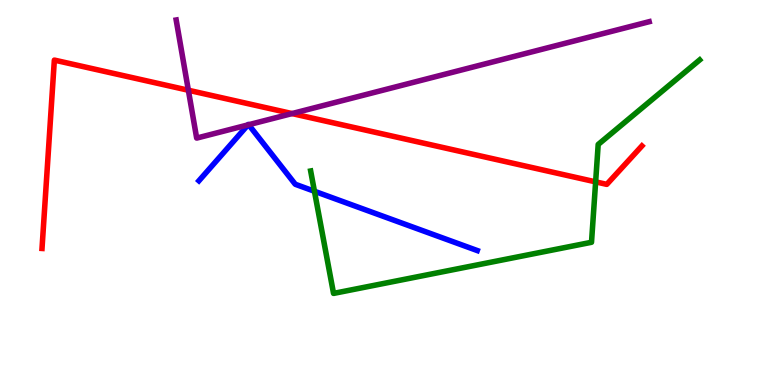[{'lines': ['blue', 'red'], 'intersections': []}, {'lines': ['green', 'red'], 'intersections': [{'x': 7.69, 'y': 5.28}]}, {'lines': ['purple', 'red'], 'intersections': [{'x': 2.43, 'y': 7.66}, {'x': 3.77, 'y': 7.05}]}, {'lines': ['blue', 'green'], 'intersections': [{'x': 4.06, 'y': 5.03}]}, {'lines': ['blue', 'purple'], 'intersections': [{'x': 3.2, 'y': 6.76}, {'x': 3.21, 'y': 6.76}]}, {'lines': ['green', 'purple'], 'intersections': []}]